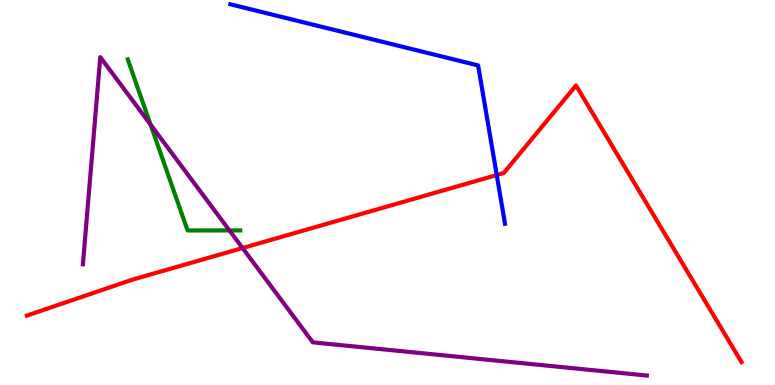[{'lines': ['blue', 'red'], 'intersections': [{'x': 6.41, 'y': 5.45}]}, {'lines': ['green', 'red'], 'intersections': []}, {'lines': ['purple', 'red'], 'intersections': [{'x': 3.13, 'y': 3.56}]}, {'lines': ['blue', 'green'], 'intersections': []}, {'lines': ['blue', 'purple'], 'intersections': []}, {'lines': ['green', 'purple'], 'intersections': [{'x': 1.94, 'y': 6.76}, {'x': 2.96, 'y': 4.02}]}]